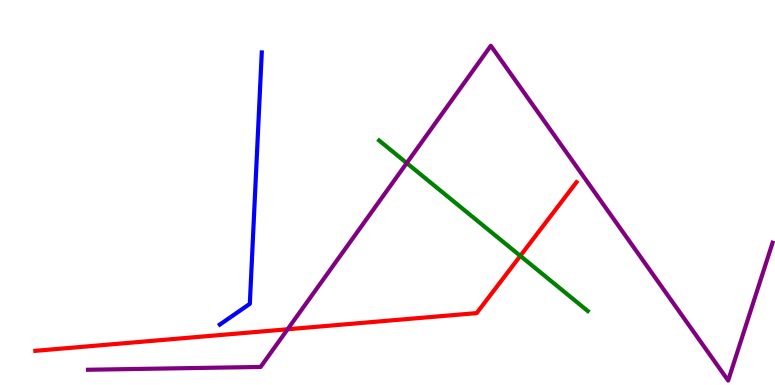[{'lines': ['blue', 'red'], 'intersections': []}, {'lines': ['green', 'red'], 'intersections': [{'x': 6.71, 'y': 3.35}]}, {'lines': ['purple', 'red'], 'intersections': [{'x': 3.71, 'y': 1.45}]}, {'lines': ['blue', 'green'], 'intersections': []}, {'lines': ['blue', 'purple'], 'intersections': []}, {'lines': ['green', 'purple'], 'intersections': [{'x': 5.25, 'y': 5.76}]}]